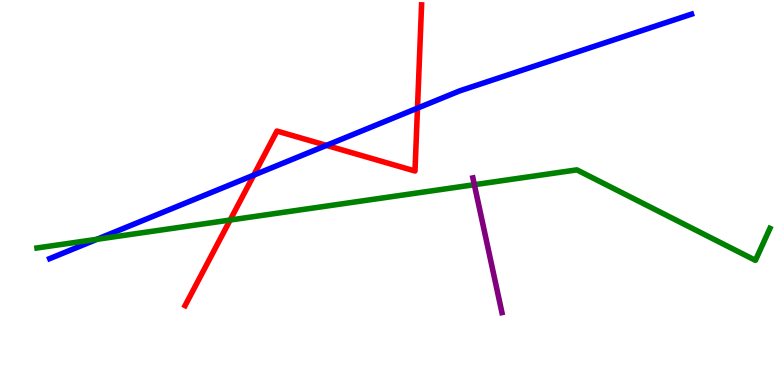[{'lines': ['blue', 'red'], 'intersections': [{'x': 3.27, 'y': 5.45}, {'x': 4.21, 'y': 6.22}, {'x': 5.39, 'y': 7.19}]}, {'lines': ['green', 'red'], 'intersections': [{'x': 2.97, 'y': 4.28}]}, {'lines': ['purple', 'red'], 'intersections': []}, {'lines': ['blue', 'green'], 'intersections': [{'x': 1.25, 'y': 3.78}]}, {'lines': ['blue', 'purple'], 'intersections': []}, {'lines': ['green', 'purple'], 'intersections': [{'x': 6.12, 'y': 5.2}]}]